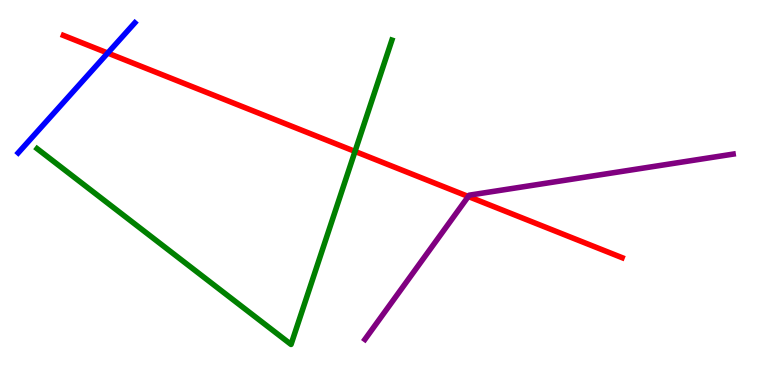[{'lines': ['blue', 'red'], 'intersections': [{'x': 1.39, 'y': 8.62}]}, {'lines': ['green', 'red'], 'intersections': [{'x': 4.58, 'y': 6.07}]}, {'lines': ['purple', 'red'], 'intersections': [{'x': 6.04, 'y': 4.9}]}, {'lines': ['blue', 'green'], 'intersections': []}, {'lines': ['blue', 'purple'], 'intersections': []}, {'lines': ['green', 'purple'], 'intersections': []}]